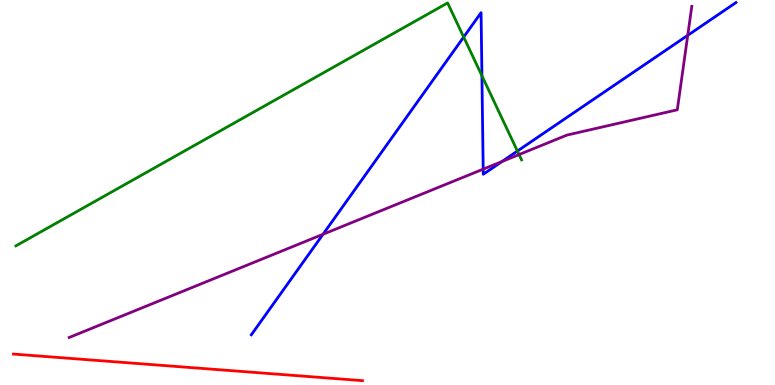[{'lines': ['blue', 'red'], 'intersections': []}, {'lines': ['green', 'red'], 'intersections': []}, {'lines': ['purple', 'red'], 'intersections': []}, {'lines': ['blue', 'green'], 'intersections': [{'x': 5.98, 'y': 9.04}, {'x': 6.22, 'y': 8.03}, {'x': 6.68, 'y': 6.08}]}, {'lines': ['blue', 'purple'], 'intersections': [{'x': 4.17, 'y': 3.91}, {'x': 6.23, 'y': 5.61}, {'x': 6.48, 'y': 5.81}, {'x': 8.87, 'y': 9.08}]}, {'lines': ['green', 'purple'], 'intersections': [{'x': 6.7, 'y': 5.99}]}]